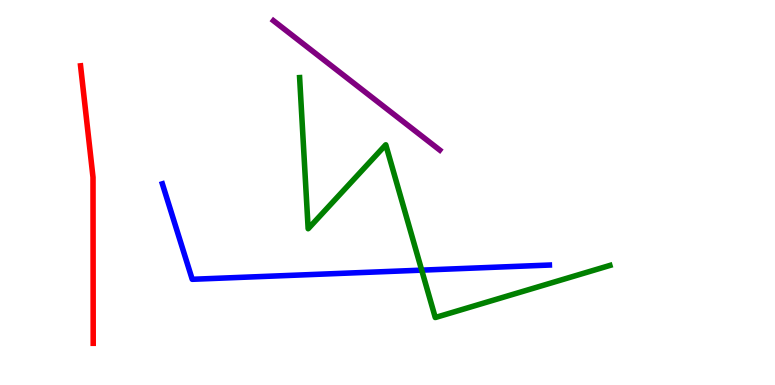[{'lines': ['blue', 'red'], 'intersections': []}, {'lines': ['green', 'red'], 'intersections': []}, {'lines': ['purple', 'red'], 'intersections': []}, {'lines': ['blue', 'green'], 'intersections': [{'x': 5.44, 'y': 2.98}]}, {'lines': ['blue', 'purple'], 'intersections': []}, {'lines': ['green', 'purple'], 'intersections': []}]